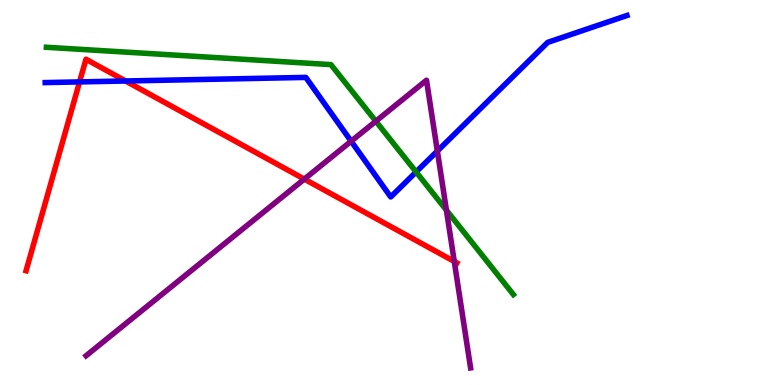[{'lines': ['blue', 'red'], 'intersections': [{'x': 1.03, 'y': 7.87}, {'x': 1.62, 'y': 7.9}]}, {'lines': ['green', 'red'], 'intersections': []}, {'lines': ['purple', 'red'], 'intersections': [{'x': 3.93, 'y': 5.35}, {'x': 5.86, 'y': 3.21}]}, {'lines': ['blue', 'green'], 'intersections': [{'x': 5.37, 'y': 5.53}]}, {'lines': ['blue', 'purple'], 'intersections': [{'x': 4.53, 'y': 6.33}, {'x': 5.64, 'y': 6.08}]}, {'lines': ['green', 'purple'], 'intersections': [{'x': 4.85, 'y': 6.85}, {'x': 5.76, 'y': 4.54}]}]